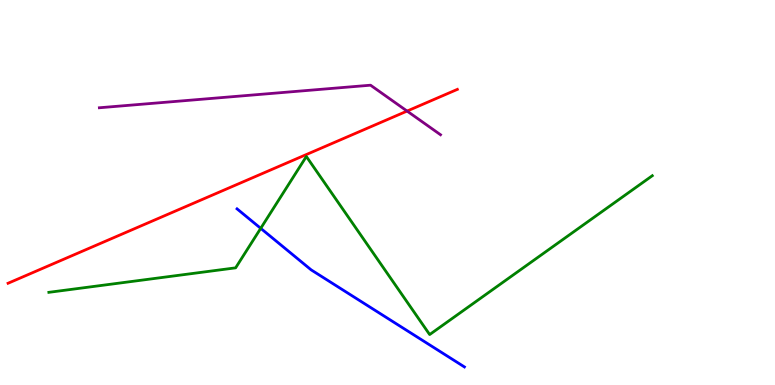[{'lines': ['blue', 'red'], 'intersections': []}, {'lines': ['green', 'red'], 'intersections': []}, {'lines': ['purple', 'red'], 'intersections': [{'x': 5.25, 'y': 7.11}]}, {'lines': ['blue', 'green'], 'intersections': [{'x': 3.36, 'y': 4.07}]}, {'lines': ['blue', 'purple'], 'intersections': []}, {'lines': ['green', 'purple'], 'intersections': []}]